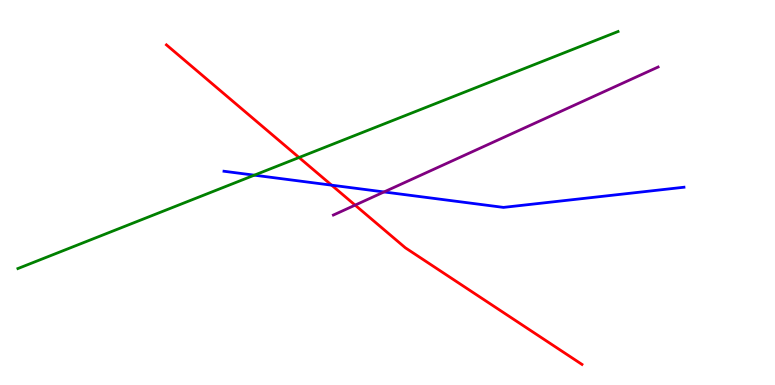[{'lines': ['blue', 'red'], 'intersections': [{'x': 4.28, 'y': 5.19}]}, {'lines': ['green', 'red'], 'intersections': [{'x': 3.86, 'y': 5.91}]}, {'lines': ['purple', 'red'], 'intersections': [{'x': 4.58, 'y': 4.67}]}, {'lines': ['blue', 'green'], 'intersections': [{'x': 3.28, 'y': 5.45}]}, {'lines': ['blue', 'purple'], 'intersections': [{'x': 4.96, 'y': 5.01}]}, {'lines': ['green', 'purple'], 'intersections': []}]